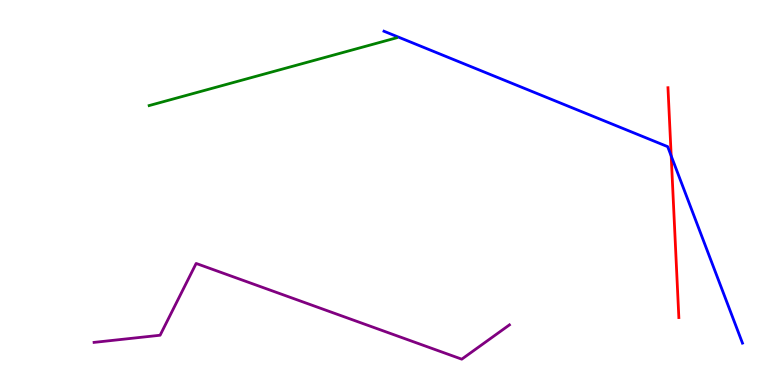[{'lines': ['blue', 'red'], 'intersections': [{'x': 8.66, 'y': 5.95}]}, {'lines': ['green', 'red'], 'intersections': []}, {'lines': ['purple', 'red'], 'intersections': []}, {'lines': ['blue', 'green'], 'intersections': []}, {'lines': ['blue', 'purple'], 'intersections': []}, {'lines': ['green', 'purple'], 'intersections': []}]